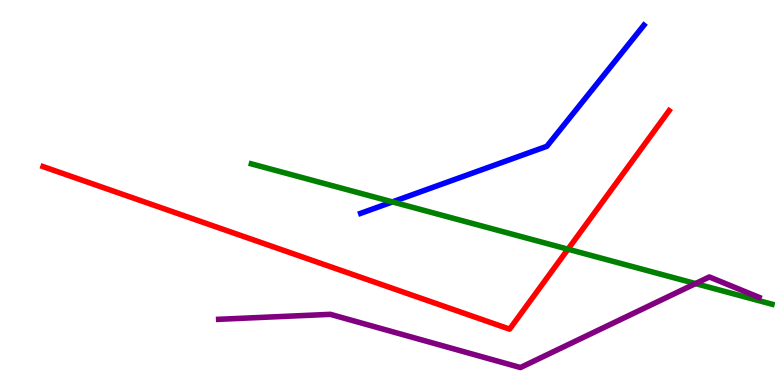[{'lines': ['blue', 'red'], 'intersections': []}, {'lines': ['green', 'red'], 'intersections': [{'x': 7.33, 'y': 3.53}]}, {'lines': ['purple', 'red'], 'intersections': []}, {'lines': ['blue', 'green'], 'intersections': [{'x': 5.06, 'y': 4.76}]}, {'lines': ['blue', 'purple'], 'intersections': []}, {'lines': ['green', 'purple'], 'intersections': [{'x': 8.97, 'y': 2.63}]}]